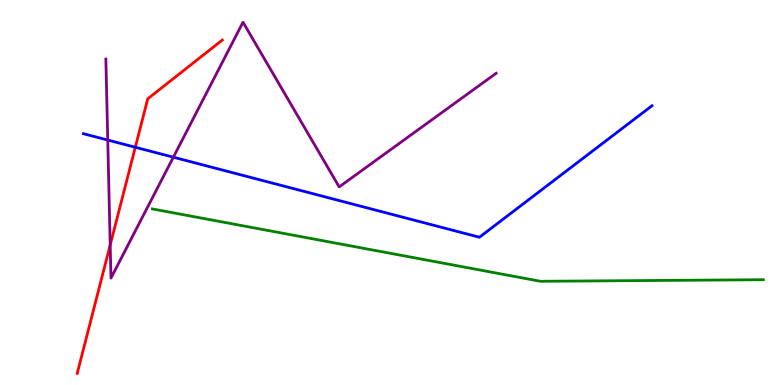[{'lines': ['blue', 'red'], 'intersections': [{'x': 1.75, 'y': 6.18}]}, {'lines': ['green', 'red'], 'intersections': []}, {'lines': ['purple', 'red'], 'intersections': [{'x': 1.42, 'y': 3.64}]}, {'lines': ['blue', 'green'], 'intersections': []}, {'lines': ['blue', 'purple'], 'intersections': [{'x': 1.39, 'y': 6.36}, {'x': 2.24, 'y': 5.92}]}, {'lines': ['green', 'purple'], 'intersections': []}]